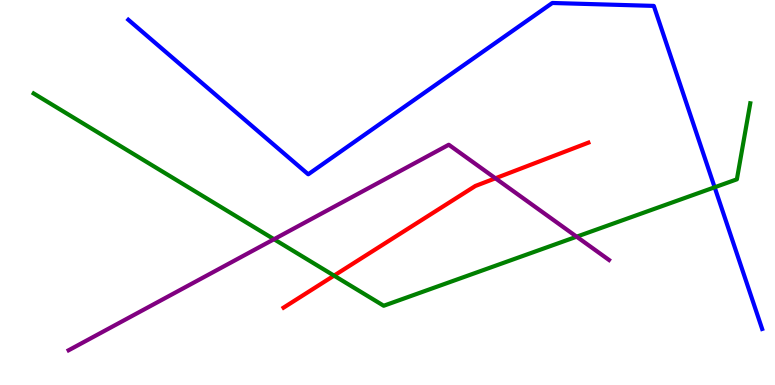[{'lines': ['blue', 'red'], 'intersections': []}, {'lines': ['green', 'red'], 'intersections': [{'x': 4.31, 'y': 2.84}]}, {'lines': ['purple', 'red'], 'intersections': [{'x': 6.39, 'y': 5.37}]}, {'lines': ['blue', 'green'], 'intersections': [{'x': 9.22, 'y': 5.14}]}, {'lines': ['blue', 'purple'], 'intersections': []}, {'lines': ['green', 'purple'], 'intersections': [{'x': 3.54, 'y': 3.79}, {'x': 7.44, 'y': 3.85}]}]